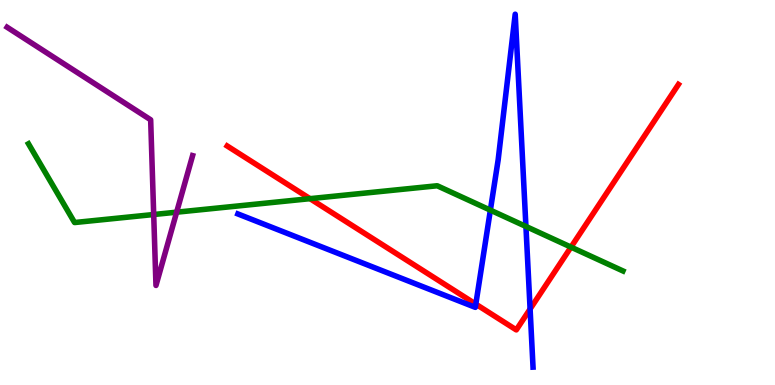[{'lines': ['blue', 'red'], 'intersections': [{'x': 6.14, 'y': 2.1}, {'x': 6.84, 'y': 1.97}]}, {'lines': ['green', 'red'], 'intersections': [{'x': 4.0, 'y': 4.84}, {'x': 7.37, 'y': 3.58}]}, {'lines': ['purple', 'red'], 'intersections': []}, {'lines': ['blue', 'green'], 'intersections': [{'x': 6.33, 'y': 4.54}, {'x': 6.79, 'y': 4.12}]}, {'lines': ['blue', 'purple'], 'intersections': []}, {'lines': ['green', 'purple'], 'intersections': [{'x': 1.98, 'y': 4.43}, {'x': 2.28, 'y': 4.49}]}]